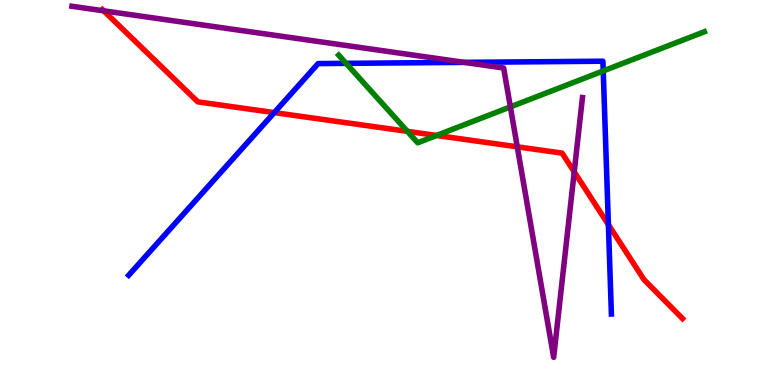[{'lines': ['blue', 'red'], 'intersections': [{'x': 3.54, 'y': 7.08}, {'x': 7.85, 'y': 4.16}]}, {'lines': ['green', 'red'], 'intersections': [{'x': 5.26, 'y': 6.59}, {'x': 5.63, 'y': 6.48}]}, {'lines': ['purple', 'red'], 'intersections': [{'x': 1.34, 'y': 9.72}, {'x': 6.67, 'y': 6.19}, {'x': 7.41, 'y': 5.54}]}, {'lines': ['blue', 'green'], 'intersections': [{'x': 4.47, 'y': 8.35}, {'x': 7.78, 'y': 8.16}]}, {'lines': ['blue', 'purple'], 'intersections': [{'x': 5.99, 'y': 8.38}]}, {'lines': ['green', 'purple'], 'intersections': [{'x': 6.59, 'y': 7.22}]}]